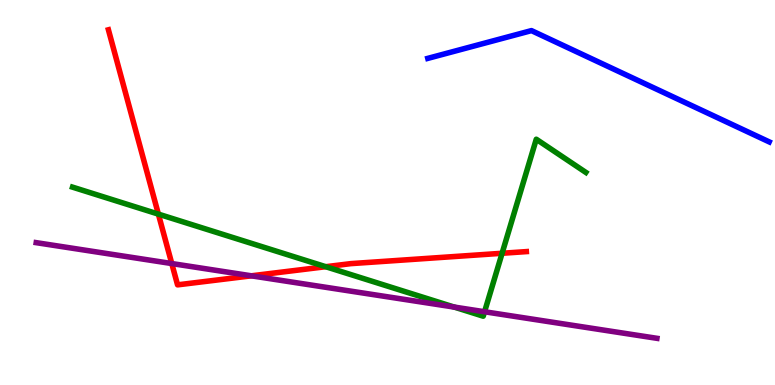[{'lines': ['blue', 'red'], 'intersections': []}, {'lines': ['green', 'red'], 'intersections': [{'x': 2.04, 'y': 4.44}, {'x': 4.2, 'y': 3.07}, {'x': 6.48, 'y': 3.42}]}, {'lines': ['purple', 'red'], 'intersections': [{'x': 2.22, 'y': 3.15}, {'x': 3.24, 'y': 2.84}]}, {'lines': ['blue', 'green'], 'intersections': []}, {'lines': ['blue', 'purple'], 'intersections': []}, {'lines': ['green', 'purple'], 'intersections': [{'x': 5.86, 'y': 2.02}, {'x': 6.25, 'y': 1.9}]}]